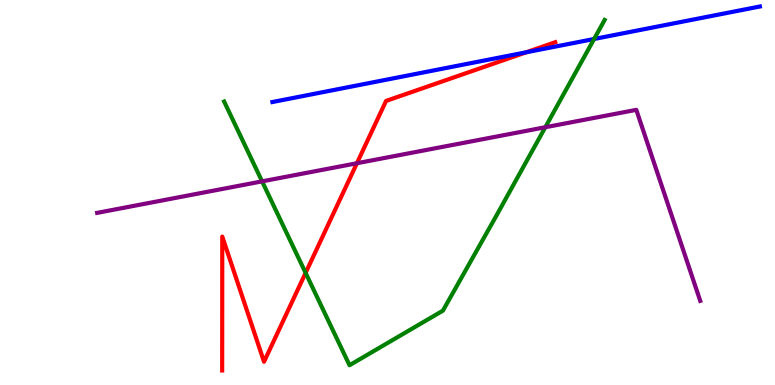[{'lines': ['blue', 'red'], 'intersections': [{'x': 6.79, 'y': 8.64}]}, {'lines': ['green', 'red'], 'intersections': [{'x': 3.94, 'y': 2.91}]}, {'lines': ['purple', 'red'], 'intersections': [{'x': 4.61, 'y': 5.76}]}, {'lines': ['blue', 'green'], 'intersections': [{'x': 7.67, 'y': 8.99}]}, {'lines': ['blue', 'purple'], 'intersections': []}, {'lines': ['green', 'purple'], 'intersections': [{'x': 3.38, 'y': 5.29}, {'x': 7.04, 'y': 6.69}]}]